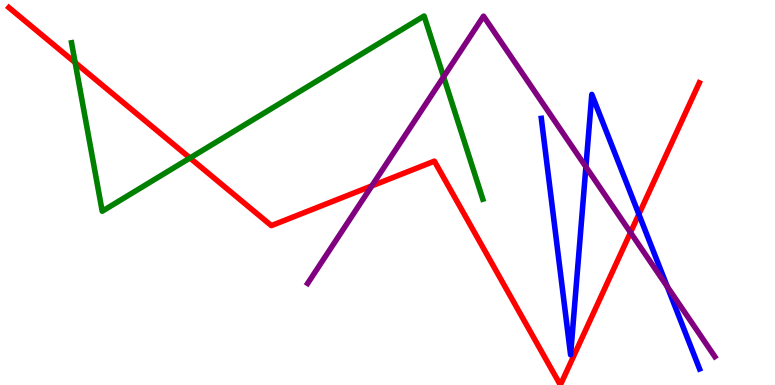[{'lines': ['blue', 'red'], 'intersections': [{'x': 8.24, 'y': 4.43}]}, {'lines': ['green', 'red'], 'intersections': [{'x': 0.97, 'y': 8.37}, {'x': 2.45, 'y': 5.9}]}, {'lines': ['purple', 'red'], 'intersections': [{'x': 4.8, 'y': 5.17}, {'x': 8.14, 'y': 3.96}]}, {'lines': ['blue', 'green'], 'intersections': []}, {'lines': ['blue', 'purple'], 'intersections': [{'x': 7.56, 'y': 5.67}, {'x': 8.61, 'y': 2.56}]}, {'lines': ['green', 'purple'], 'intersections': [{'x': 5.72, 'y': 8.0}]}]